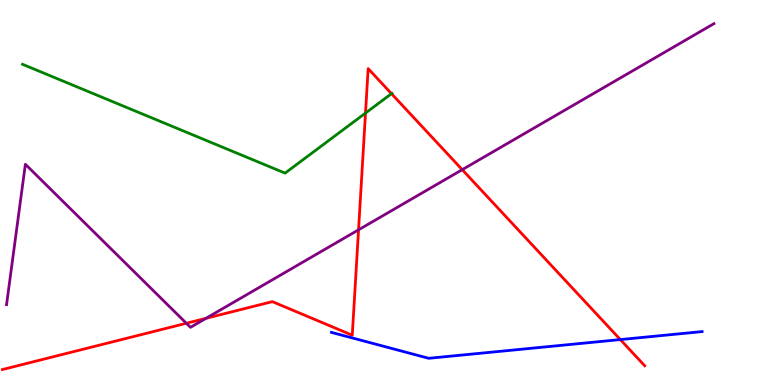[{'lines': ['blue', 'red'], 'intersections': [{'x': 8.0, 'y': 1.18}]}, {'lines': ['green', 'red'], 'intersections': [{'x': 4.72, 'y': 7.06}, {'x': 5.05, 'y': 7.57}]}, {'lines': ['purple', 'red'], 'intersections': [{'x': 2.4, 'y': 1.6}, {'x': 2.66, 'y': 1.73}, {'x': 4.63, 'y': 4.03}, {'x': 5.96, 'y': 5.59}]}, {'lines': ['blue', 'green'], 'intersections': []}, {'lines': ['blue', 'purple'], 'intersections': []}, {'lines': ['green', 'purple'], 'intersections': []}]